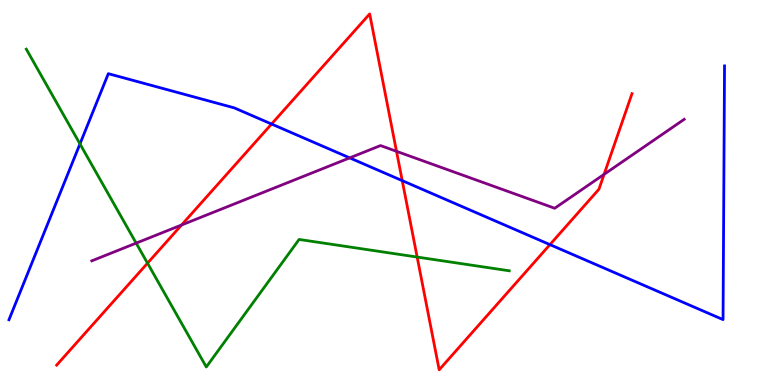[{'lines': ['blue', 'red'], 'intersections': [{'x': 3.5, 'y': 6.78}, {'x': 5.19, 'y': 5.31}, {'x': 7.1, 'y': 3.65}]}, {'lines': ['green', 'red'], 'intersections': [{'x': 1.9, 'y': 3.16}, {'x': 5.38, 'y': 3.32}]}, {'lines': ['purple', 'red'], 'intersections': [{'x': 2.34, 'y': 4.16}, {'x': 5.12, 'y': 6.07}, {'x': 7.79, 'y': 5.47}]}, {'lines': ['blue', 'green'], 'intersections': [{'x': 1.03, 'y': 6.26}]}, {'lines': ['blue', 'purple'], 'intersections': [{'x': 4.51, 'y': 5.9}]}, {'lines': ['green', 'purple'], 'intersections': [{'x': 1.76, 'y': 3.69}]}]